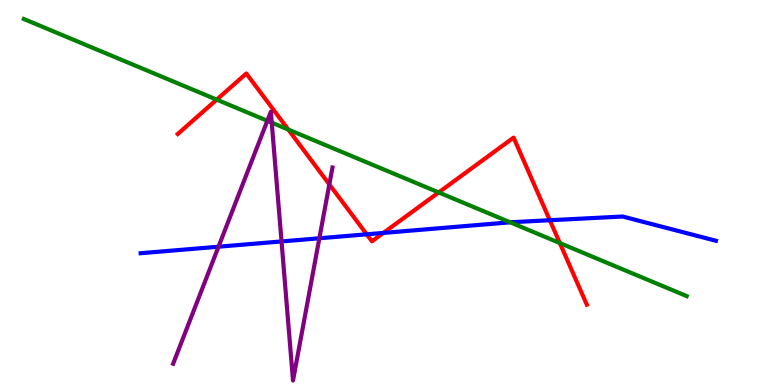[{'lines': ['blue', 'red'], 'intersections': [{'x': 4.73, 'y': 3.91}, {'x': 4.95, 'y': 3.95}, {'x': 7.09, 'y': 4.28}]}, {'lines': ['green', 'red'], 'intersections': [{'x': 2.8, 'y': 7.41}, {'x': 3.72, 'y': 6.63}, {'x': 5.66, 'y': 5.0}, {'x': 7.22, 'y': 3.69}]}, {'lines': ['purple', 'red'], 'intersections': [{'x': 4.25, 'y': 5.21}]}, {'lines': ['blue', 'green'], 'intersections': [{'x': 6.58, 'y': 4.23}]}, {'lines': ['blue', 'purple'], 'intersections': [{'x': 2.82, 'y': 3.59}, {'x': 3.63, 'y': 3.73}, {'x': 4.12, 'y': 3.81}]}, {'lines': ['green', 'purple'], 'intersections': [{'x': 3.45, 'y': 6.86}, {'x': 3.51, 'y': 6.81}]}]